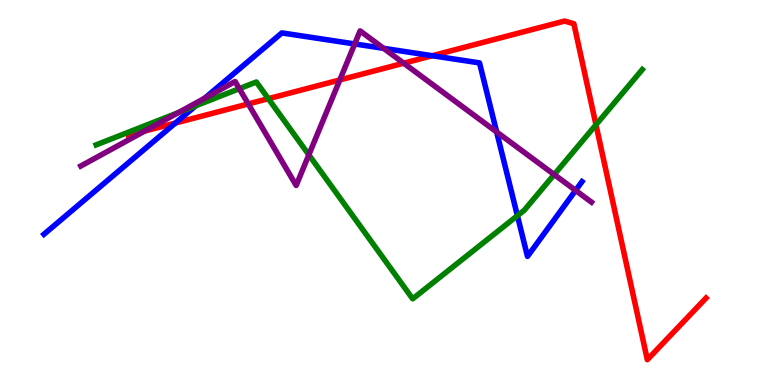[{'lines': ['blue', 'red'], 'intersections': [{'x': 2.26, 'y': 6.8}, {'x': 5.58, 'y': 8.55}]}, {'lines': ['green', 'red'], 'intersections': [{'x': 3.46, 'y': 7.44}, {'x': 7.69, 'y': 6.76}]}, {'lines': ['purple', 'red'], 'intersections': [{'x': 1.87, 'y': 6.59}, {'x': 3.2, 'y': 7.3}, {'x': 4.38, 'y': 7.92}, {'x': 5.21, 'y': 8.36}]}, {'lines': ['blue', 'green'], 'intersections': [{'x': 2.53, 'y': 7.25}, {'x': 6.68, 'y': 4.4}]}, {'lines': ['blue', 'purple'], 'intersections': [{'x': 2.64, 'y': 7.45}, {'x': 4.58, 'y': 8.86}, {'x': 4.95, 'y': 8.74}, {'x': 6.41, 'y': 6.57}, {'x': 7.43, 'y': 5.05}]}, {'lines': ['green', 'purple'], 'intersections': [{'x': 2.3, 'y': 7.08}, {'x': 3.09, 'y': 7.7}, {'x': 3.99, 'y': 5.98}, {'x': 7.15, 'y': 5.47}]}]